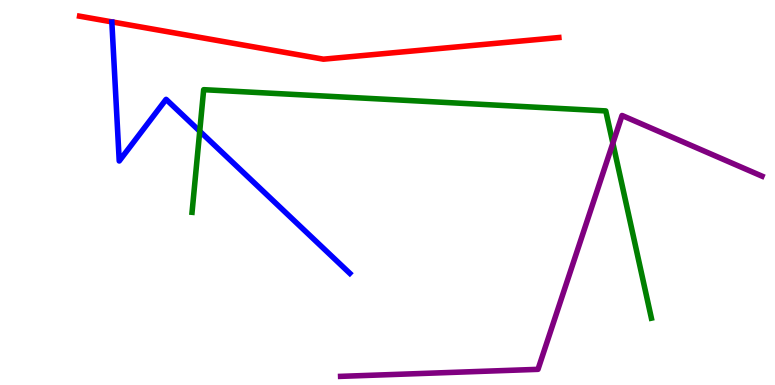[{'lines': ['blue', 'red'], 'intersections': []}, {'lines': ['green', 'red'], 'intersections': []}, {'lines': ['purple', 'red'], 'intersections': []}, {'lines': ['blue', 'green'], 'intersections': [{'x': 2.58, 'y': 6.59}]}, {'lines': ['blue', 'purple'], 'intersections': []}, {'lines': ['green', 'purple'], 'intersections': [{'x': 7.91, 'y': 6.28}]}]